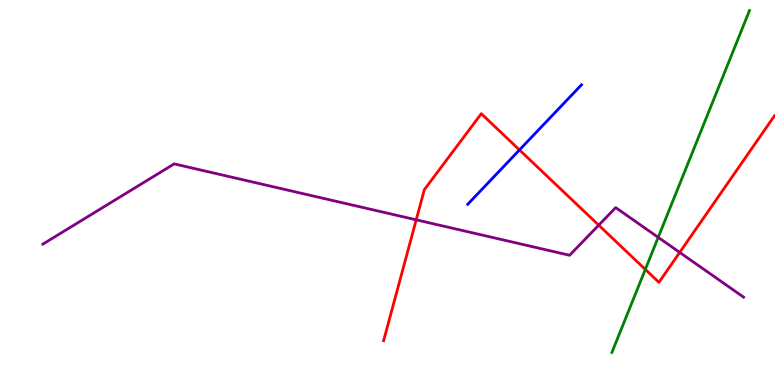[{'lines': ['blue', 'red'], 'intersections': [{'x': 6.7, 'y': 6.11}]}, {'lines': ['green', 'red'], 'intersections': [{'x': 8.33, 'y': 3.0}]}, {'lines': ['purple', 'red'], 'intersections': [{'x': 5.37, 'y': 4.29}, {'x': 7.73, 'y': 4.15}, {'x': 8.77, 'y': 3.44}]}, {'lines': ['blue', 'green'], 'intersections': []}, {'lines': ['blue', 'purple'], 'intersections': []}, {'lines': ['green', 'purple'], 'intersections': [{'x': 8.49, 'y': 3.83}]}]